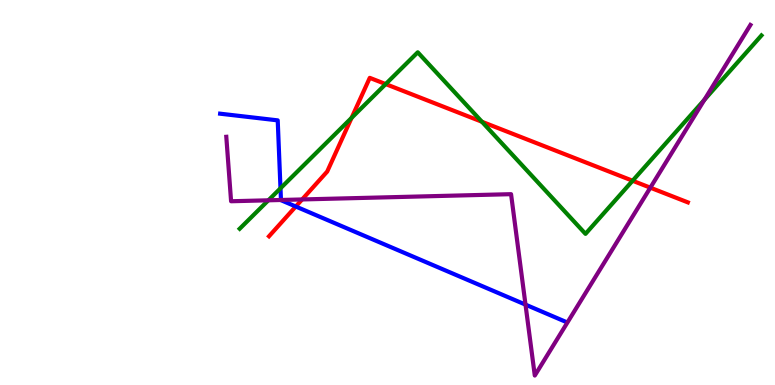[{'lines': ['blue', 'red'], 'intersections': [{'x': 3.82, 'y': 4.64}]}, {'lines': ['green', 'red'], 'intersections': [{'x': 4.54, 'y': 6.94}, {'x': 4.98, 'y': 7.82}, {'x': 6.22, 'y': 6.84}, {'x': 8.16, 'y': 5.31}]}, {'lines': ['purple', 'red'], 'intersections': [{'x': 3.9, 'y': 4.82}, {'x': 8.39, 'y': 5.13}]}, {'lines': ['blue', 'green'], 'intersections': [{'x': 3.62, 'y': 5.11}]}, {'lines': ['blue', 'purple'], 'intersections': [{'x': 3.63, 'y': 4.81}, {'x': 6.78, 'y': 2.09}]}, {'lines': ['green', 'purple'], 'intersections': [{'x': 3.46, 'y': 4.8}, {'x': 9.09, 'y': 7.41}]}]